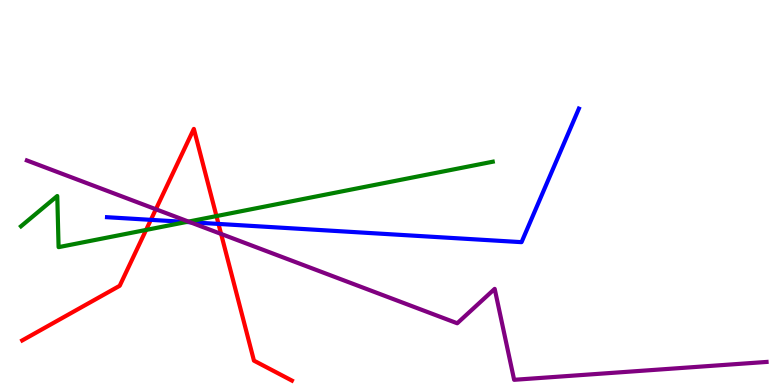[{'lines': ['blue', 'red'], 'intersections': [{'x': 1.95, 'y': 4.29}, {'x': 2.82, 'y': 4.18}]}, {'lines': ['green', 'red'], 'intersections': [{'x': 1.89, 'y': 4.03}, {'x': 2.79, 'y': 4.39}]}, {'lines': ['purple', 'red'], 'intersections': [{'x': 2.01, 'y': 4.56}, {'x': 2.85, 'y': 3.92}]}, {'lines': ['blue', 'green'], 'intersections': [{'x': 2.41, 'y': 4.23}]}, {'lines': ['blue', 'purple'], 'intersections': [{'x': 2.45, 'y': 4.23}]}, {'lines': ['green', 'purple'], 'intersections': [{'x': 2.43, 'y': 4.24}]}]